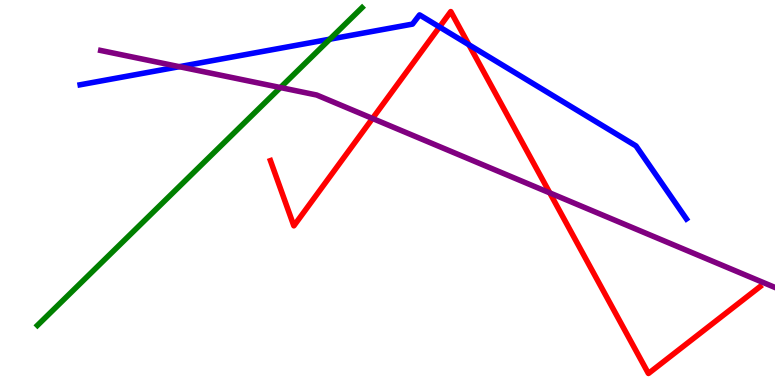[{'lines': ['blue', 'red'], 'intersections': [{'x': 5.67, 'y': 9.3}, {'x': 6.05, 'y': 8.84}]}, {'lines': ['green', 'red'], 'intersections': []}, {'lines': ['purple', 'red'], 'intersections': [{'x': 4.81, 'y': 6.92}, {'x': 7.09, 'y': 4.99}]}, {'lines': ['blue', 'green'], 'intersections': [{'x': 4.26, 'y': 8.98}]}, {'lines': ['blue', 'purple'], 'intersections': [{'x': 2.31, 'y': 8.27}]}, {'lines': ['green', 'purple'], 'intersections': [{'x': 3.62, 'y': 7.73}]}]